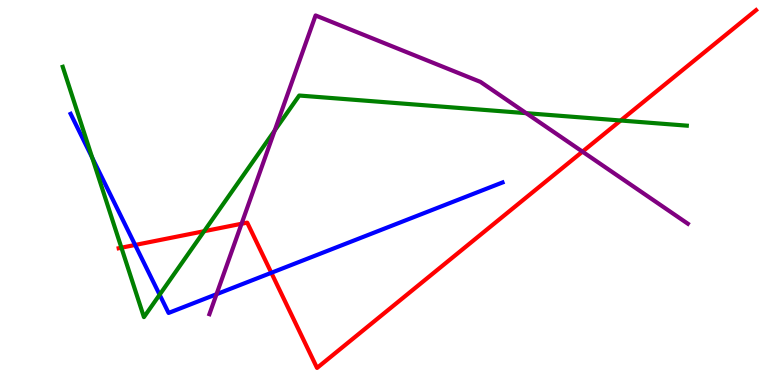[{'lines': ['blue', 'red'], 'intersections': [{'x': 1.74, 'y': 3.64}, {'x': 3.5, 'y': 2.91}]}, {'lines': ['green', 'red'], 'intersections': [{'x': 1.57, 'y': 3.57}, {'x': 2.63, 'y': 3.99}, {'x': 8.01, 'y': 6.87}]}, {'lines': ['purple', 'red'], 'intersections': [{'x': 3.12, 'y': 4.19}, {'x': 7.52, 'y': 6.06}]}, {'lines': ['blue', 'green'], 'intersections': [{'x': 1.19, 'y': 5.9}, {'x': 2.06, 'y': 2.34}]}, {'lines': ['blue', 'purple'], 'intersections': [{'x': 2.79, 'y': 2.36}]}, {'lines': ['green', 'purple'], 'intersections': [{'x': 3.54, 'y': 6.61}, {'x': 6.79, 'y': 7.06}]}]